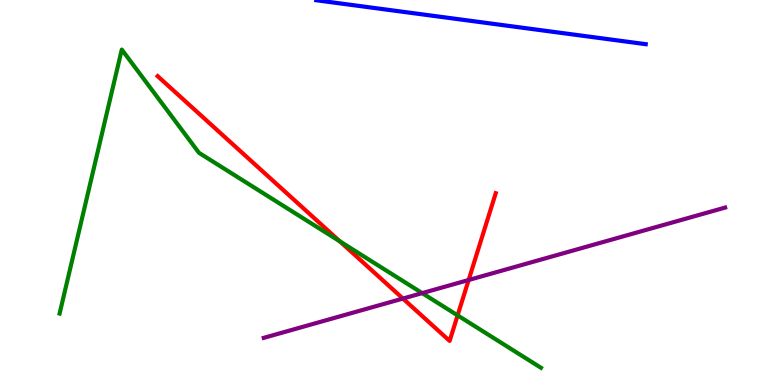[{'lines': ['blue', 'red'], 'intersections': []}, {'lines': ['green', 'red'], 'intersections': [{'x': 4.39, 'y': 3.73}, {'x': 5.9, 'y': 1.81}]}, {'lines': ['purple', 'red'], 'intersections': [{'x': 5.2, 'y': 2.25}, {'x': 6.05, 'y': 2.73}]}, {'lines': ['blue', 'green'], 'intersections': []}, {'lines': ['blue', 'purple'], 'intersections': []}, {'lines': ['green', 'purple'], 'intersections': [{'x': 5.45, 'y': 2.39}]}]